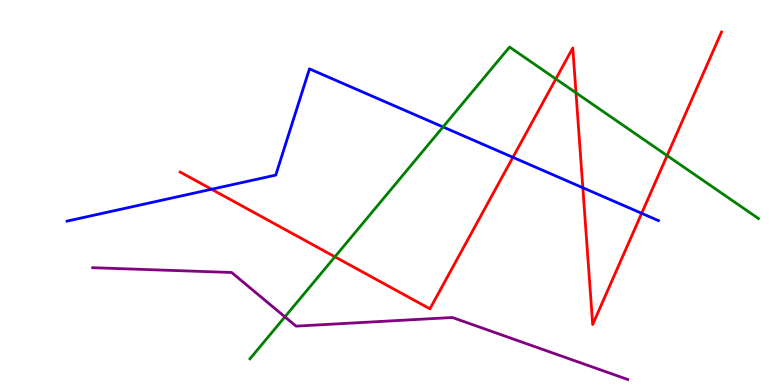[{'lines': ['blue', 'red'], 'intersections': [{'x': 2.73, 'y': 5.08}, {'x': 6.62, 'y': 5.91}, {'x': 7.52, 'y': 5.12}, {'x': 8.28, 'y': 4.46}]}, {'lines': ['green', 'red'], 'intersections': [{'x': 4.32, 'y': 3.33}, {'x': 7.17, 'y': 7.95}, {'x': 7.43, 'y': 7.59}, {'x': 8.61, 'y': 5.96}]}, {'lines': ['purple', 'red'], 'intersections': []}, {'lines': ['blue', 'green'], 'intersections': [{'x': 5.72, 'y': 6.7}]}, {'lines': ['blue', 'purple'], 'intersections': []}, {'lines': ['green', 'purple'], 'intersections': [{'x': 3.68, 'y': 1.77}]}]